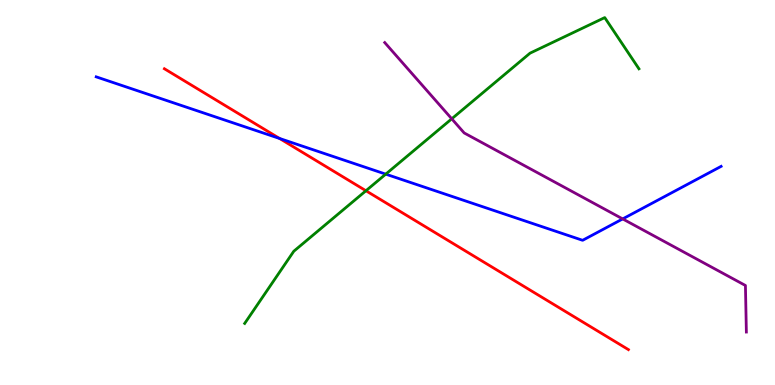[{'lines': ['blue', 'red'], 'intersections': [{'x': 3.61, 'y': 6.4}]}, {'lines': ['green', 'red'], 'intersections': [{'x': 4.72, 'y': 5.05}]}, {'lines': ['purple', 'red'], 'intersections': []}, {'lines': ['blue', 'green'], 'intersections': [{'x': 4.98, 'y': 5.48}]}, {'lines': ['blue', 'purple'], 'intersections': [{'x': 8.03, 'y': 4.31}]}, {'lines': ['green', 'purple'], 'intersections': [{'x': 5.83, 'y': 6.91}]}]